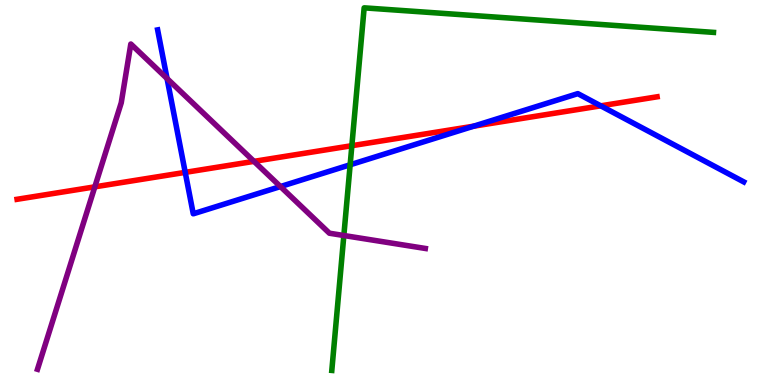[{'lines': ['blue', 'red'], 'intersections': [{'x': 2.39, 'y': 5.52}, {'x': 6.11, 'y': 6.72}, {'x': 7.75, 'y': 7.25}]}, {'lines': ['green', 'red'], 'intersections': [{'x': 4.54, 'y': 6.22}]}, {'lines': ['purple', 'red'], 'intersections': [{'x': 1.22, 'y': 5.15}, {'x': 3.28, 'y': 5.81}]}, {'lines': ['blue', 'green'], 'intersections': [{'x': 4.52, 'y': 5.72}]}, {'lines': ['blue', 'purple'], 'intersections': [{'x': 2.16, 'y': 7.96}, {'x': 3.62, 'y': 5.15}]}, {'lines': ['green', 'purple'], 'intersections': [{'x': 4.44, 'y': 3.88}]}]